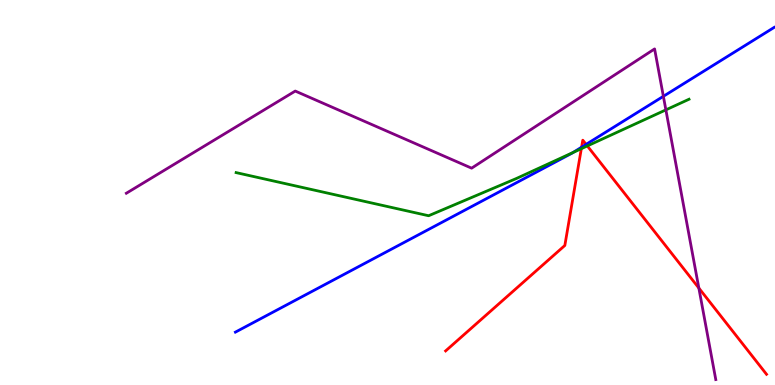[{'lines': ['blue', 'red'], 'intersections': [{'x': 7.5, 'y': 6.18}, {'x': 7.56, 'y': 6.25}]}, {'lines': ['green', 'red'], 'intersections': [{'x': 7.5, 'y': 6.14}, {'x': 7.58, 'y': 6.21}]}, {'lines': ['purple', 'red'], 'intersections': [{'x': 9.02, 'y': 2.52}]}, {'lines': ['blue', 'green'], 'intersections': [{'x': 7.39, 'y': 6.04}]}, {'lines': ['blue', 'purple'], 'intersections': [{'x': 8.56, 'y': 7.5}]}, {'lines': ['green', 'purple'], 'intersections': [{'x': 8.59, 'y': 7.15}]}]